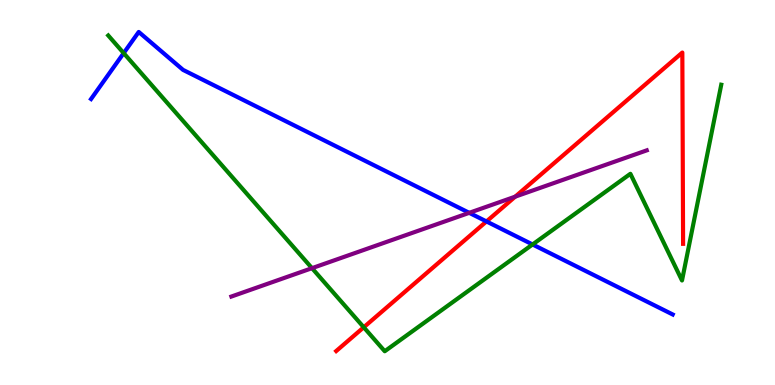[{'lines': ['blue', 'red'], 'intersections': [{'x': 6.28, 'y': 4.25}]}, {'lines': ['green', 'red'], 'intersections': [{'x': 4.69, 'y': 1.5}]}, {'lines': ['purple', 'red'], 'intersections': [{'x': 6.65, 'y': 4.89}]}, {'lines': ['blue', 'green'], 'intersections': [{'x': 1.6, 'y': 8.62}, {'x': 6.87, 'y': 3.65}]}, {'lines': ['blue', 'purple'], 'intersections': [{'x': 6.05, 'y': 4.47}]}, {'lines': ['green', 'purple'], 'intersections': [{'x': 4.03, 'y': 3.03}]}]